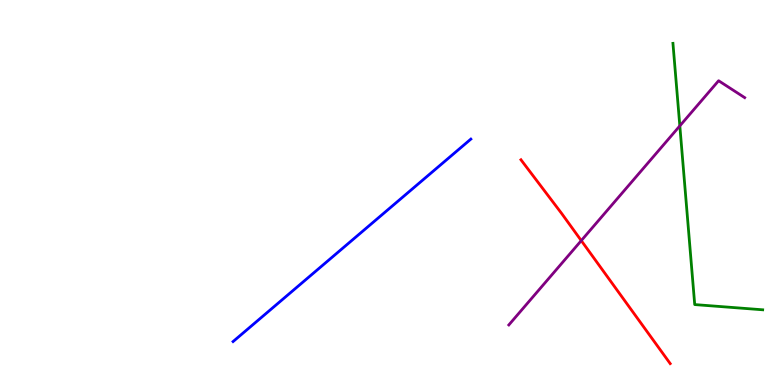[{'lines': ['blue', 'red'], 'intersections': []}, {'lines': ['green', 'red'], 'intersections': []}, {'lines': ['purple', 'red'], 'intersections': [{'x': 7.5, 'y': 3.75}]}, {'lines': ['blue', 'green'], 'intersections': []}, {'lines': ['blue', 'purple'], 'intersections': []}, {'lines': ['green', 'purple'], 'intersections': [{'x': 8.77, 'y': 6.73}]}]